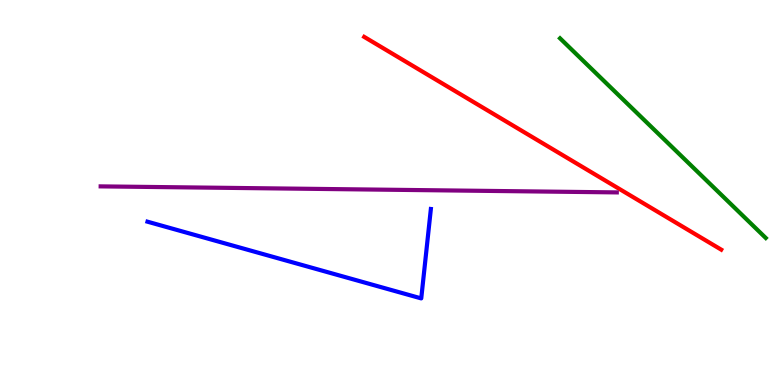[{'lines': ['blue', 'red'], 'intersections': []}, {'lines': ['green', 'red'], 'intersections': []}, {'lines': ['purple', 'red'], 'intersections': []}, {'lines': ['blue', 'green'], 'intersections': []}, {'lines': ['blue', 'purple'], 'intersections': []}, {'lines': ['green', 'purple'], 'intersections': []}]